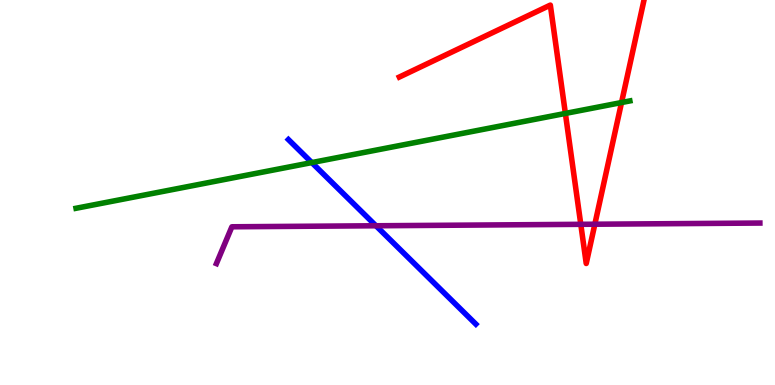[{'lines': ['blue', 'red'], 'intersections': []}, {'lines': ['green', 'red'], 'intersections': [{'x': 7.3, 'y': 7.05}, {'x': 8.02, 'y': 7.34}]}, {'lines': ['purple', 'red'], 'intersections': [{'x': 7.49, 'y': 4.17}, {'x': 7.68, 'y': 4.18}]}, {'lines': ['blue', 'green'], 'intersections': [{'x': 4.02, 'y': 5.78}]}, {'lines': ['blue', 'purple'], 'intersections': [{'x': 4.85, 'y': 4.14}]}, {'lines': ['green', 'purple'], 'intersections': []}]